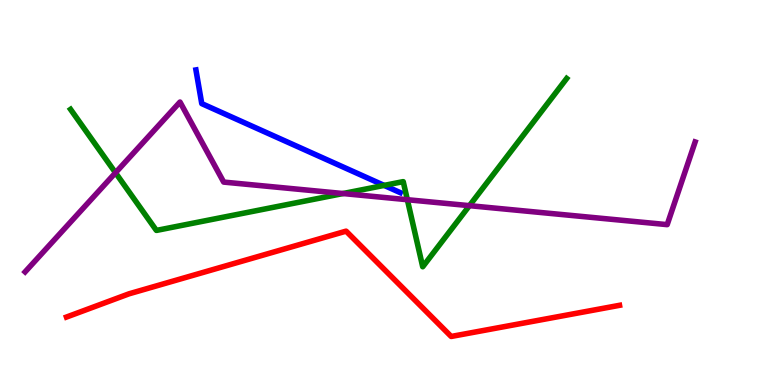[{'lines': ['blue', 'red'], 'intersections': []}, {'lines': ['green', 'red'], 'intersections': []}, {'lines': ['purple', 'red'], 'intersections': []}, {'lines': ['blue', 'green'], 'intersections': [{'x': 4.96, 'y': 5.18}]}, {'lines': ['blue', 'purple'], 'intersections': []}, {'lines': ['green', 'purple'], 'intersections': [{'x': 1.49, 'y': 5.51}, {'x': 4.43, 'y': 4.97}, {'x': 5.26, 'y': 4.81}, {'x': 6.06, 'y': 4.66}]}]